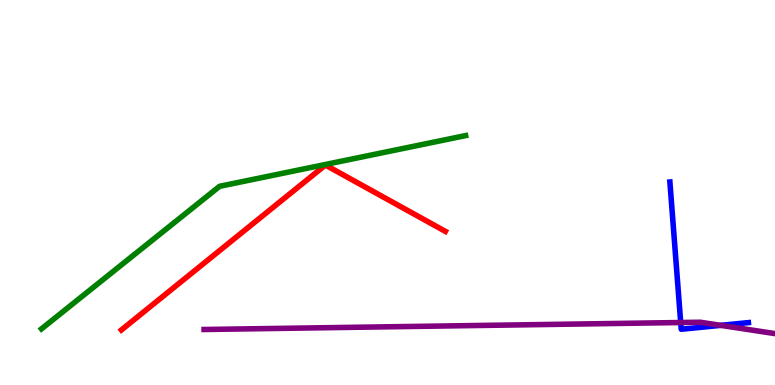[{'lines': ['blue', 'red'], 'intersections': []}, {'lines': ['green', 'red'], 'intersections': []}, {'lines': ['purple', 'red'], 'intersections': []}, {'lines': ['blue', 'green'], 'intersections': []}, {'lines': ['blue', 'purple'], 'intersections': [{'x': 8.78, 'y': 1.62}, {'x': 9.3, 'y': 1.55}]}, {'lines': ['green', 'purple'], 'intersections': []}]